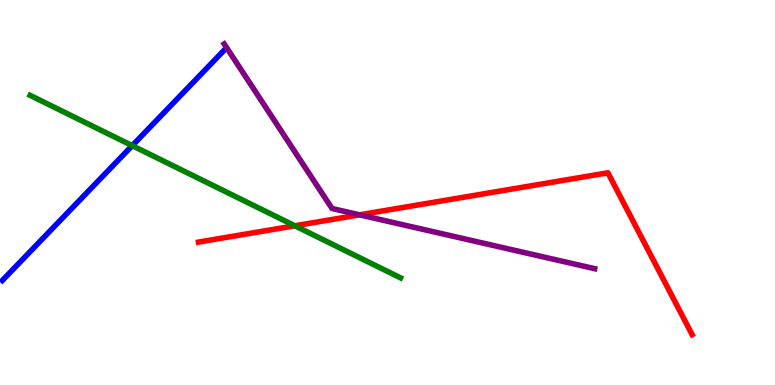[{'lines': ['blue', 'red'], 'intersections': []}, {'lines': ['green', 'red'], 'intersections': [{'x': 3.8, 'y': 4.14}]}, {'lines': ['purple', 'red'], 'intersections': [{'x': 4.64, 'y': 4.42}]}, {'lines': ['blue', 'green'], 'intersections': [{'x': 1.71, 'y': 6.22}]}, {'lines': ['blue', 'purple'], 'intersections': []}, {'lines': ['green', 'purple'], 'intersections': []}]